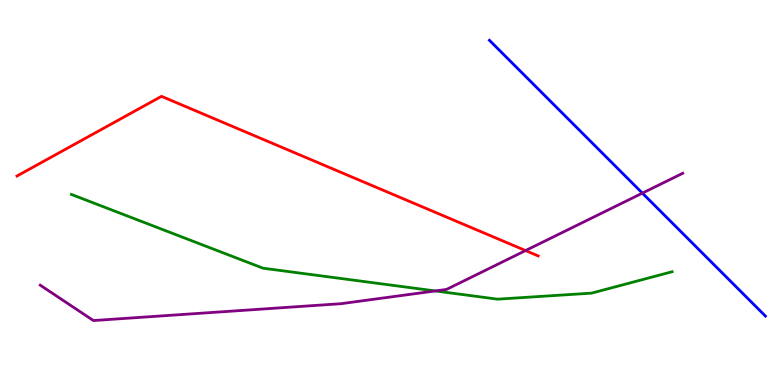[{'lines': ['blue', 'red'], 'intersections': []}, {'lines': ['green', 'red'], 'intersections': []}, {'lines': ['purple', 'red'], 'intersections': [{'x': 6.78, 'y': 3.49}]}, {'lines': ['blue', 'green'], 'intersections': []}, {'lines': ['blue', 'purple'], 'intersections': [{'x': 8.29, 'y': 4.98}]}, {'lines': ['green', 'purple'], 'intersections': [{'x': 5.62, 'y': 2.44}]}]